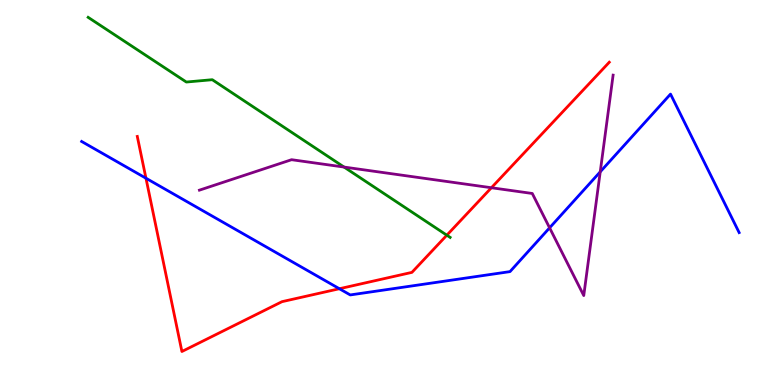[{'lines': ['blue', 'red'], 'intersections': [{'x': 1.88, 'y': 5.37}, {'x': 4.38, 'y': 2.5}]}, {'lines': ['green', 'red'], 'intersections': [{'x': 5.77, 'y': 3.89}]}, {'lines': ['purple', 'red'], 'intersections': [{'x': 6.34, 'y': 5.12}]}, {'lines': ['blue', 'green'], 'intersections': []}, {'lines': ['blue', 'purple'], 'intersections': [{'x': 7.09, 'y': 4.08}, {'x': 7.74, 'y': 5.54}]}, {'lines': ['green', 'purple'], 'intersections': [{'x': 4.44, 'y': 5.66}]}]